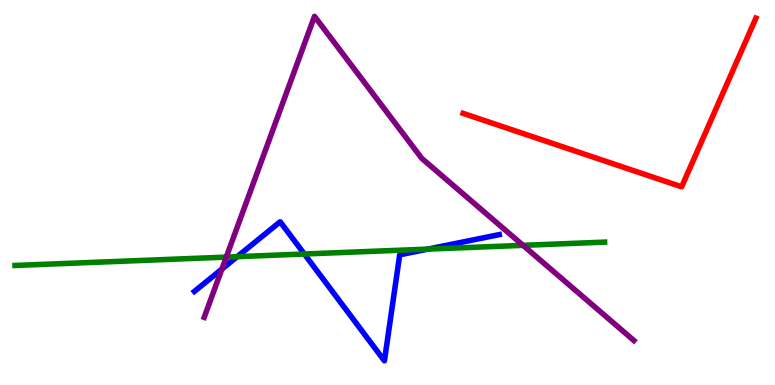[{'lines': ['blue', 'red'], 'intersections': []}, {'lines': ['green', 'red'], 'intersections': []}, {'lines': ['purple', 'red'], 'intersections': []}, {'lines': ['blue', 'green'], 'intersections': [{'x': 3.06, 'y': 3.33}, {'x': 3.93, 'y': 3.4}, {'x': 5.52, 'y': 3.53}]}, {'lines': ['blue', 'purple'], 'intersections': [{'x': 2.86, 'y': 3.01}]}, {'lines': ['green', 'purple'], 'intersections': [{'x': 2.92, 'y': 3.32}, {'x': 6.75, 'y': 3.63}]}]